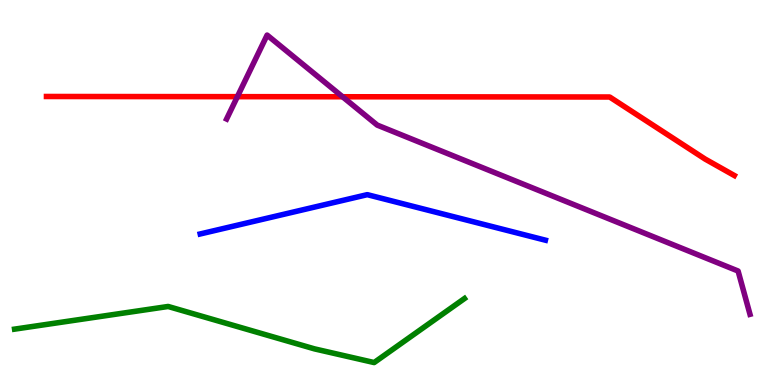[{'lines': ['blue', 'red'], 'intersections': []}, {'lines': ['green', 'red'], 'intersections': []}, {'lines': ['purple', 'red'], 'intersections': [{'x': 3.06, 'y': 7.49}, {'x': 4.42, 'y': 7.49}]}, {'lines': ['blue', 'green'], 'intersections': []}, {'lines': ['blue', 'purple'], 'intersections': []}, {'lines': ['green', 'purple'], 'intersections': []}]